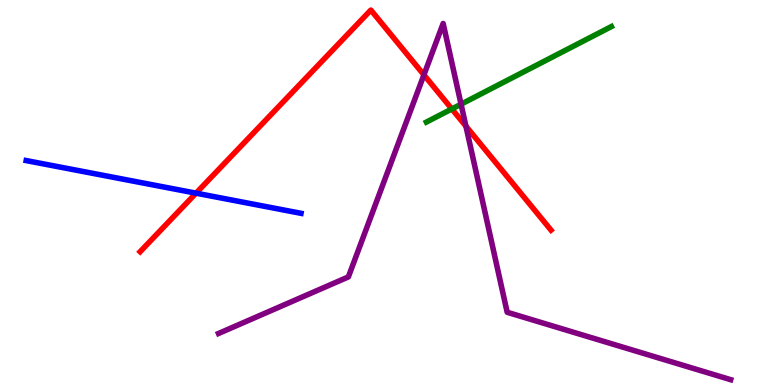[{'lines': ['blue', 'red'], 'intersections': [{'x': 2.53, 'y': 4.98}]}, {'lines': ['green', 'red'], 'intersections': [{'x': 5.83, 'y': 7.17}]}, {'lines': ['purple', 'red'], 'intersections': [{'x': 5.47, 'y': 8.05}, {'x': 6.01, 'y': 6.72}]}, {'lines': ['blue', 'green'], 'intersections': []}, {'lines': ['blue', 'purple'], 'intersections': []}, {'lines': ['green', 'purple'], 'intersections': [{'x': 5.95, 'y': 7.29}]}]